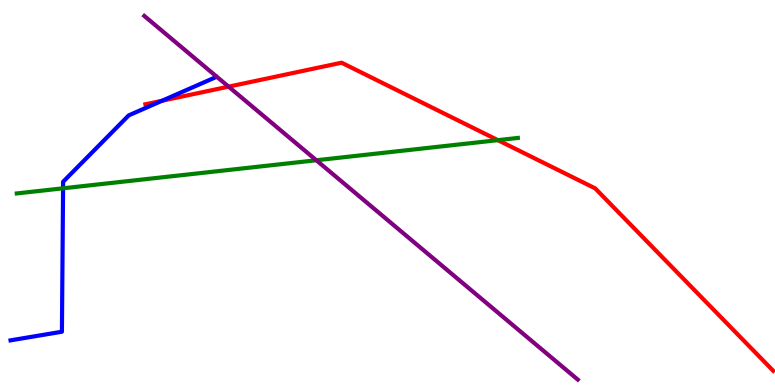[{'lines': ['blue', 'red'], 'intersections': [{'x': 2.09, 'y': 7.38}]}, {'lines': ['green', 'red'], 'intersections': [{'x': 6.42, 'y': 6.36}]}, {'lines': ['purple', 'red'], 'intersections': [{'x': 2.95, 'y': 7.75}]}, {'lines': ['blue', 'green'], 'intersections': [{'x': 0.814, 'y': 5.11}]}, {'lines': ['blue', 'purple'], 'intersections': []}, {'lines': ['green', 'purple'], 'intersections': [{'x': 4.08, 'y': 5.84}]}]